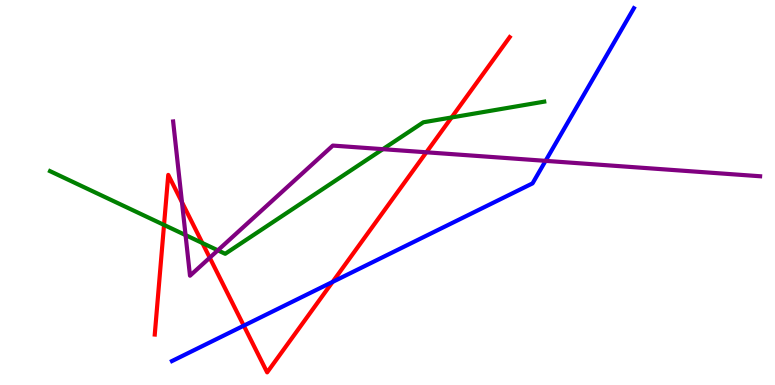[{'lines': ['blue', 'red'], 'intersections': [{'x': 3.15, 'y': 1.54}, {'x': 4.29, 'y': 2.68}]}, {'lines': ['green', 'red'], 'intersections': [{'x': 2.12, 'y': 4.16}, {'x': 2.61, 'y': 3.69}, {'x': 5.83, 'y': 6.95}]}, {'lines': ['purple', 'red'], 'intersections': [{'x': 2.35, 'y': 4.75}, {'x': 2.71, 'y': 3.31}, {'x': 5.5, 'y': 6.04}]}, {'lines': ['blue', 'green'], 'intersections': []}, {'lines': ['blue', 'purple'], 'intersections': [{'x': 7.04, 'y': 5.82}]}, {'lines': ['green', 'purple'], 'intersections': [{'x': 2.39, 'y': 3.89}, {'x': 2.81, 'y': 3.5}, {'x': 4.94, 'y': 6.13}]}]